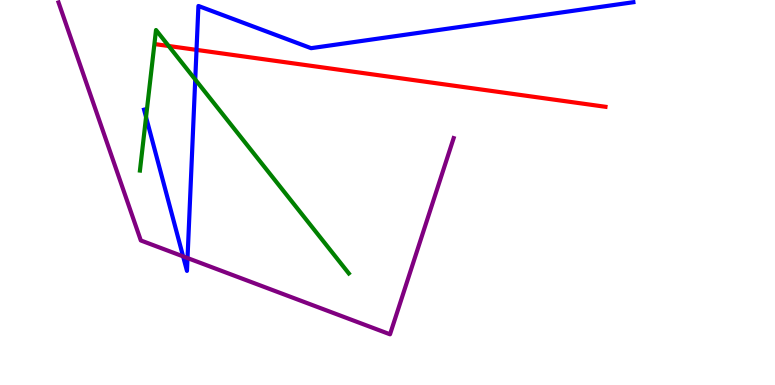[{'lines': ['blue', 'red'], 'intersections': [{'x': 2.54, 'y': 8.7}]}, {'lines': ['green', 'red'], 'intersections': [{'x': 2.18, 'y': 8.81}]}, {'lines': ['purple', 'red'], 'intersections': []}, {'lines': ['blue', 'green'], 'intersections': [{'x': 1.88, 'y': 6.96}, {'x': 2.52, 'y': 7.93}]}, {'lines': ['blue', 'purple'], 'intersections': [{'x': 2.36, 'y': 3.34}, {'x': 2.42, 'y': 3.3}]}, {'lines': ['green', 'purple'], 'intersections': []}]